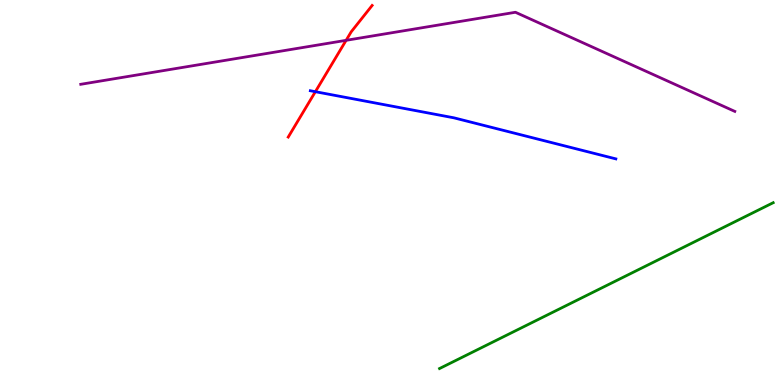[{'lines': ['blue', 'red'], 'intersections': [{'x': 4.07, 'y': 7.62}]}, {'lines': ['green', 'red'], 'intersections': []}, {'lines': ['purple', 'red'], 'intersections': [{'x': 4.47, 'y': 8.95}]}, {'lines': ['blue', 'green'], 'intersections': []}, {'lines': ['blue', 'purple'], 'intersections': []}, {'lines': ['green', 'purple'], 'intersections': []}]